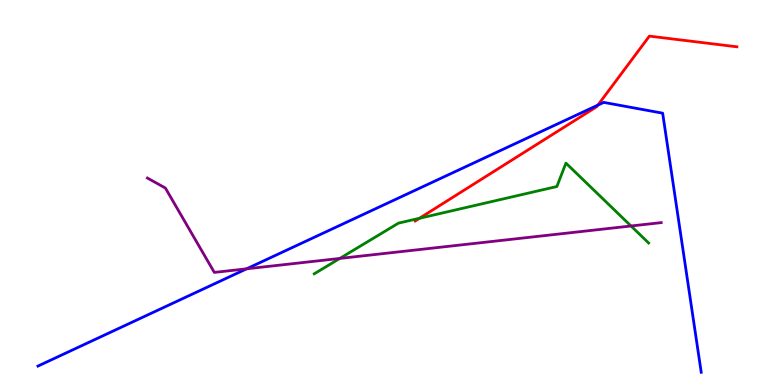[{'lines': ['blue', 'red'], 'intersections': [{'x': 7.71, 'y': 7.27}]}, {'lines': ['green', 'red'], 'intersections': [{'x': 5.41, 'y': 4.33}]}, {'lines': ['purple', 'red'], 'intersections': []}, {'lines': ['blue', 'green'], 'intersections': []}, {'lines': ['blue', 'purple'], 'intersections': [{'x': 3.18, 'y': 3.02}]}, {'lines': ['green', 'purple'], 'intersections': [{'x': 4.38, 'y': 3.29}, {'x': 8.14, 'y': 4.13}]}]